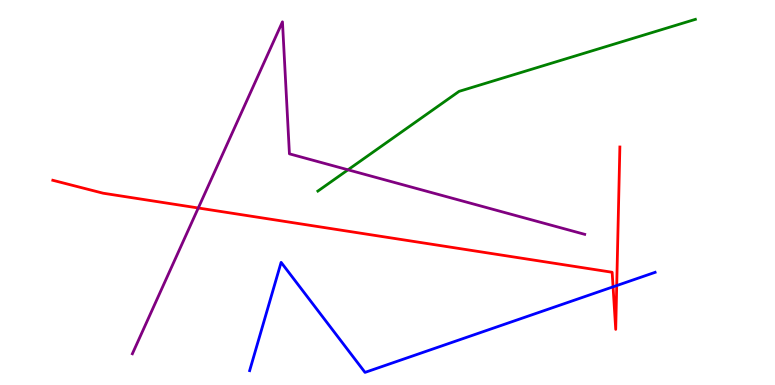[{'lines': ['blue', 'red'], 'intersections': [{'x': 7.91, 'y': 2.55}, {'x': 7.96, 'y': 2.58}]}, {'lines': ['green', 'red'], 'intersections': []}, {'lines': ['purple', 'red'], 'intersections': [{'x': 2.56, 'y': 4.6}]}, {'lines': ['blue', 'green'], 'intersections': []}, {'lines': ['blue', 'purple'], 'intersections': []}, {'lines': ['green', 'purple'], 'intersections': [{'x': 4.49, 'y': 5.59}]}]